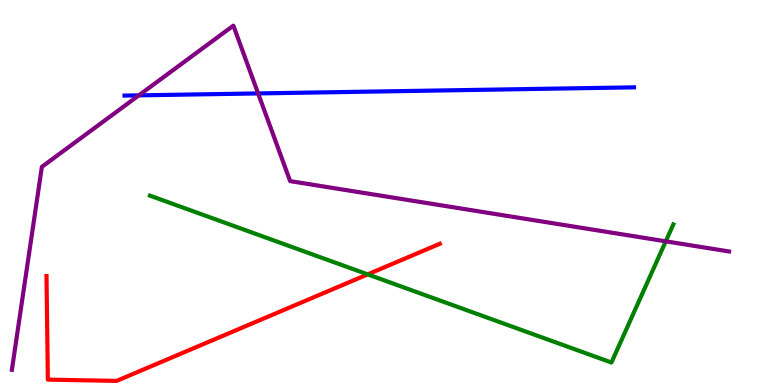[{'lines': ['blue', 'red'], 'intersections': []}, {'lines': ['green', 'red'], 'intersections': [{'x': 4.74, 'y': 2.87}]}, {'lines': ['purple', 'red'], 'intersections': []}, {'lines': ['blue', 'green'], 'intersections': []}, {'lines': ['blue', 'purple'], 'intersections': [{'x': 1.79, 'y': 7.52}, {'x': 3.33, 'y': 7.57}]}, {'lines': ['green', 'purple'], 'intersections': [{'x': 8.59, 'y': 3.73}]}]